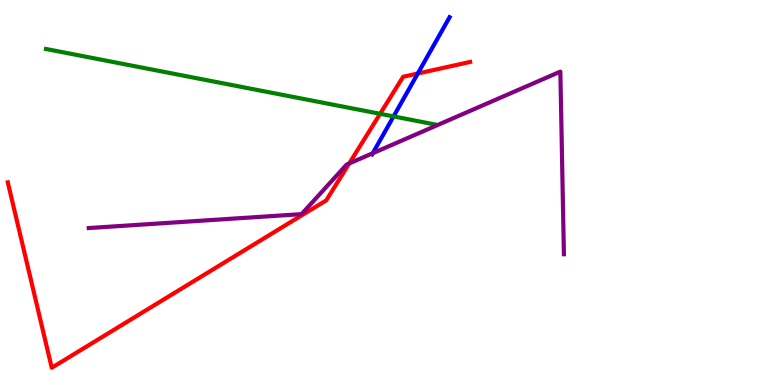[{'lines': ['blue', 'red'], 'intersections': [{'x': 5.39, 'y': 8.09}]}, {'lines': ['green', 'red'], 'intersections': [{'x': 4.9, 'y': 7.04}]}, {'lines': ['purple', 'red'], 'intersections': [{'x': 4.51, 'y': 5.75}]}, {'lines': ['blue', 'green'], 'intersections': [{'x': 5.08, 'y': 6.98}]}, {'lines': ['blue', 'purple'], 'intersections': [{'x': 4.81, 'y': 6.02}]}, {'lines': ['green', 'purple'], 'intersections': []}]